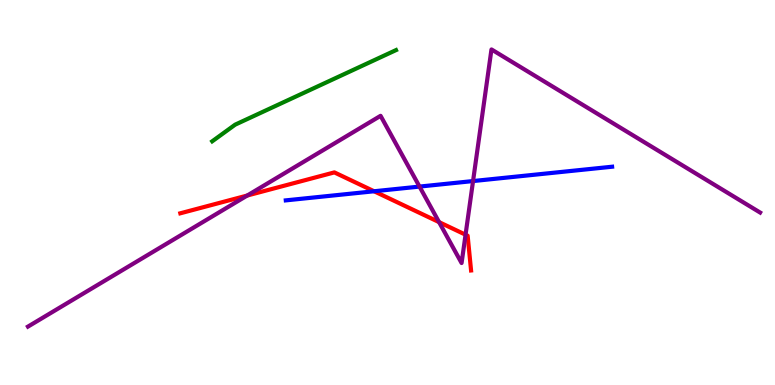[{'lines': ['blue', 'red'], 'intersections': [{'x': 4.83, 'y': 5.03}]}, {'lines': ['green', 'red'], 'intersections': []}, {'lines': ['purple', 'red'], 'intersections': [{'x': 3.19, 'y': 4.92}, {'x': 5.67, 'y': 4.23}, {'x': 6.01, 'y': 3.9}]}, {'lines': ['blue', 'green'], 'intersections': []}, {'lines': ['blue', 'purple'], 'intersections': [{'x': 5.41, 'y': 5.15}, {'x': 6.1, 'y': 5.3}]}, {'lines': ['green', 'purple'], 'intersections': []}]